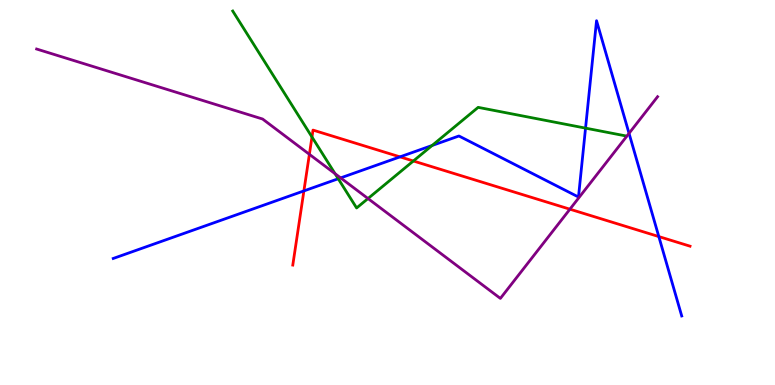[{'lines': ['blue', 'red'], 'intersections': [{'x': 3.92, 'y': 5.04}, {'x': 5.16, 'y': 5.93}, {'x': 8.5, 'y': 3.86}]}, {'lines': ['green', 'red'], 'intersections': [{'x': 4.03, 'y': 6.44}, {'x': 5.33, 'y': 5.82}]}, {'lines': ['purple', 'red'], 'intersections': [{'x': 3.99, 'y': 5.99}, {'x': 7.35, 'y': 4.57}]}, {'lines': ['blue', 'green'], 'intersections': [{'x': 4.36, 'y': 5.36}, {'x': 5.58, 'y': 6.22}, {'x': 7.56, 'y': 6.67}]}, {'lines': ['blue', 'purple'], 'intersections': [{'x': 4.4, 'y': 5.38}, {'x': 8.12, 'y': 6.54}]}, {'lines': ['green', 'purple'], 'intersections': [{'x': 4.32, 'y': 5.49}, {'x': 4.75, 'y': 4.84}]}]